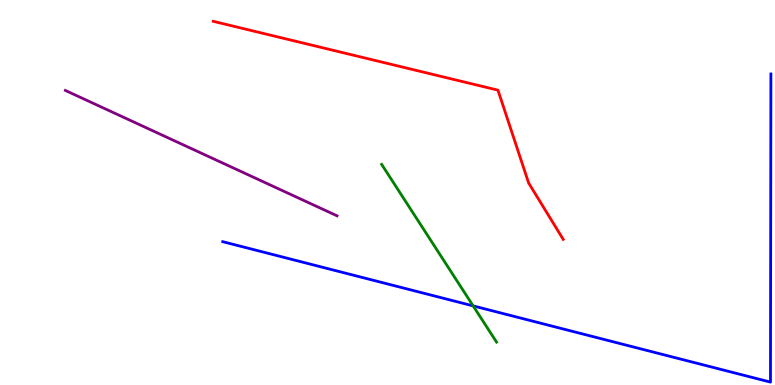[{'lines': ['blue', 'red'], 'intersections': []}, {'lines': ['green', 'red'], 'intersections': []}, {'lines': ['purple', 'red'], 'intersections': []}, {'lines': ['blue', 'green'], 'intersections': [{'x': 6.11, 'y': 2.06}]}, {'lines': ['blue', 'purple'], 'intersections': []}, {'lines': ['green', 'purple'], 'intersections': []}]